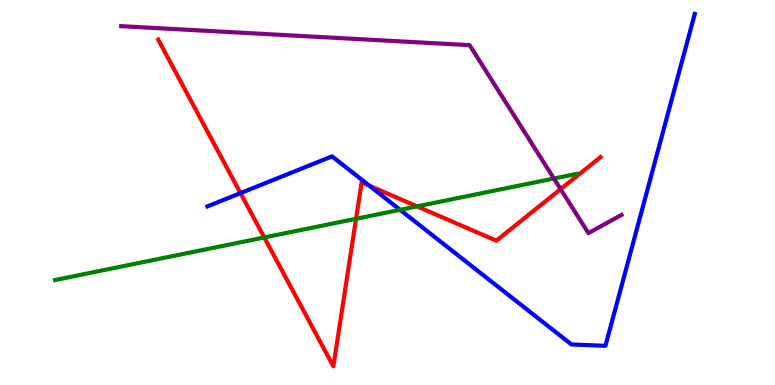[{'lines': ['blue', 'red'], 'intersections': [{'x': 3.1, 'y': 4.98}, {'x': 4.77, 'y': 5.18}]}, {'lines': ['green', 'red'], 'intersections': [{'x': 3.41, 'y': 3.83}, {'x': 4.59, 'y': 4.32}, {'x': 5.38, 'y': 4.64}]}, {'lines': ['purple', 'red'], 'intersections': [{'x': 7.23, 'y': 5.09}]}, {'lines': ['blue', 'green'], 'intersections': [{'x': 5.16, 'y': 4.55}]}, {'lines': ['blue', 'purple'], 'intersections': []}, {'lines': ['green', 'purple'], 'intersections': [{'x': 7.15, 'y': 5.36}]}]